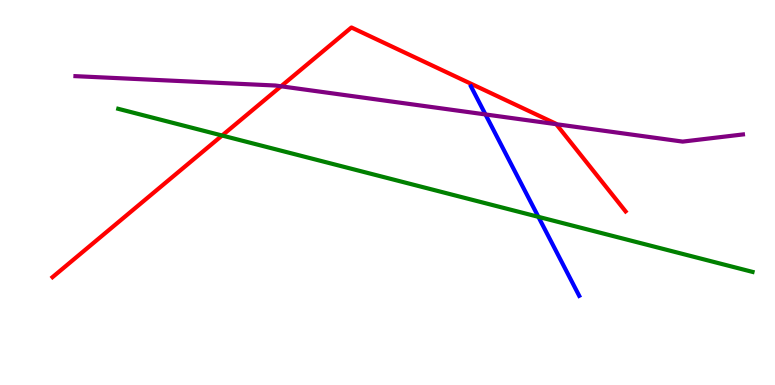[{'lines': ['blue', 'red'], 'intersections': []}, {'lines': ['green', 'red'], 'intersections': [{'x': 2.87, 'y': 6.48}]}, {'lines': ['purple', 'red'], 'intersections': [{'x': 3.63, 'y': 7.76}, {'x': 7.18, 'y': 6.77}]}, {'lines': ['blue', 'green'], 'intersections': [{'x': 6.95, 'y': 4.37}]}, {'lines': ['blue', 'purple'], 'intersections': [{'x': 6.26, 'y': 7.03}]}, {'lines': ['green', 'purple'], 'intersections': []}]